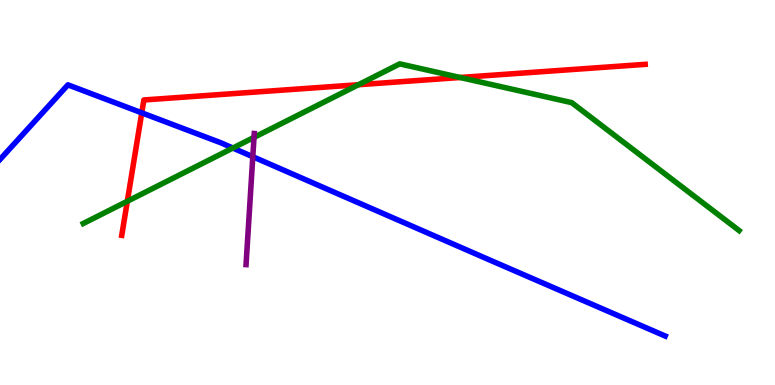[{'lines': ['blue', 'red'], 'intersections': [{'x': 1.83, 'y': 7.07}]}, {'lines': ['green', 'red'], 'intersections': [{'x': 1.64, 'y': 4.77}, {'x': 4.62, 'y': 7.8}, {'x': 5.94, 'y': 7.99}]}, {'lines': ['purple', 'red'], 'intersections': []}, {'lines': ['blue', 'green'], 'intersections': [{'x': 3.0, 'y': 6.15}]}, {'lines': ['blue', 'purple'], 'intersections': [{'x': 3.26, 'y': 5.93}]}, {'lines': ['green', 'purple'], 'intersections': [{'x': 3.28, 'y': 6.43}]}]